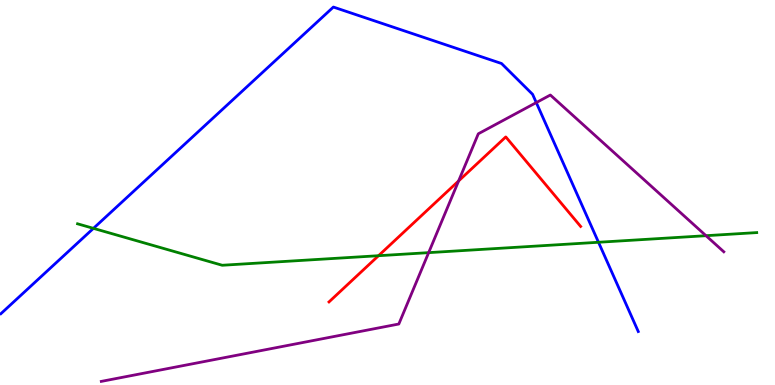[{'lines': ['blue', 'red'], 'intersections': []}, {'lines': ['green', 'red'], 'intersections': [{'x': 4.88, 'y': 3.36}]}, {'lines': ['purple', 'red'], 'intersections': [{'x': 5.92, 'y': 5.3}]}, {'lines': ['blue', 'green'], 'intersections': [{'x': 1.21, 'y': 4.07}, {'x': 7.72, 'y': 3.71}]}, {'lines': ['blue', 'purple'], 'intersections': [{'x': 6.92, 'y': 7.34}]}, {'lines': ['green', 'purple'], 'intersections': [{'x': 5.53, 'y': 3.44}, {'x': 9.11, 'y': 3.88}]}]